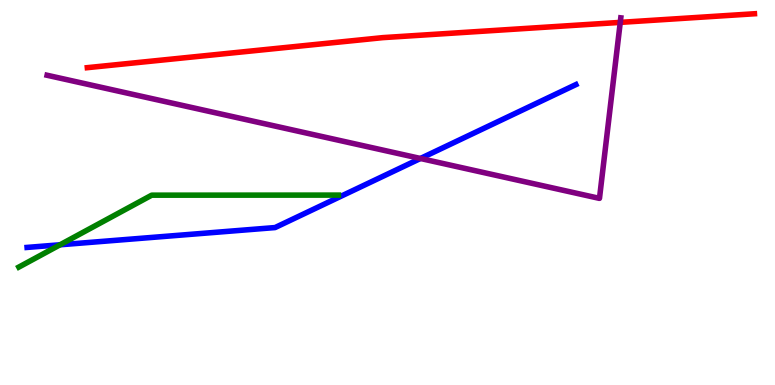[{'lines': ['blue', 'red'], 'intersections': []}, {'lines': ['green', 'red'], 'intersections': []}, {'lines': ['purple', 'red'], 'intersections': [{'x': 8.0, 'y': 9.42}]}, {'lines': ['blue', 'green'], 'intersections': [{'x': 0.775, 'y': 3.64}]}, {'lines': ['blue', 'purple'], 'intersections': [{'x': 5.43, 'y': 5.88}]}, {'lines': ['green', 'purple'], 'intersections': []}]